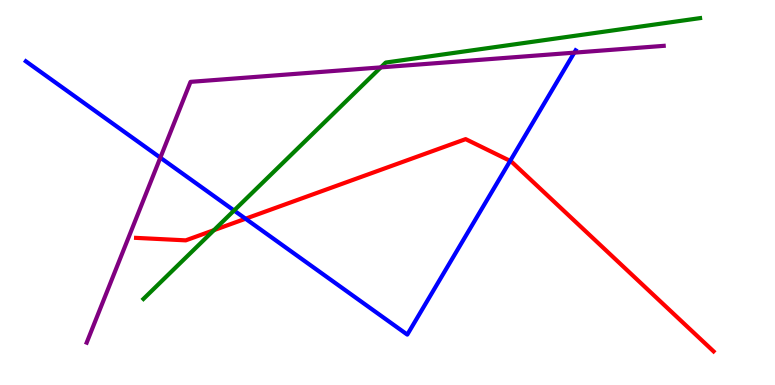[{'lines': ['blue', 'red'], 'intersections': [{'x': 3.17, 'y': 4.32}, {'x': 6.58, 'y': 5.82}]}, {'lines': ['green', 'red'], 'intersections': [{'x': 2.76, 'y': 4.02}]}, {'lines': ['purple', 'red'], 'intersections': []}, {'lines': ['blue', 'green'], 'intersections': [{'x': 3.02, 'y': 4.53}]}, {'lines': ['blue', 'purple'], 'intersections': [{'x': 2.07, 'y': 5.9}, {'x': 7.41, 'y': 8.63}]}, {'lines': ['green', 'purple'], 'intersections': [{'x': 4.91, 'y': 8.25}]}]